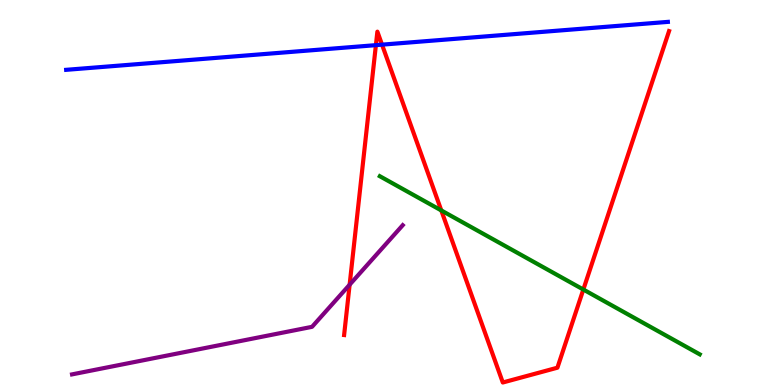[{'lines': ['blue', 'red'], 'intersections': [{'x': 4.85, 'y': 8.83}, {'x': 4.93, 'y': 8.84}]}, {'lines': ['green', 'red'], 'intersections': [{'x': 5.69, 'y': 4.53}, {'x': 7.53, 'y': 2.48}]}, {'lines': ['purple', 'red'], 'intersections': [{'x': 4.51, 'y': 2.61}]}, {'lines': ['blue', 'green'], 'intersections': []}, {'lines': ['blue', 'purple'], 'intersections': []}, {'lines': ['green', 'purple'], 'intersections': []}]